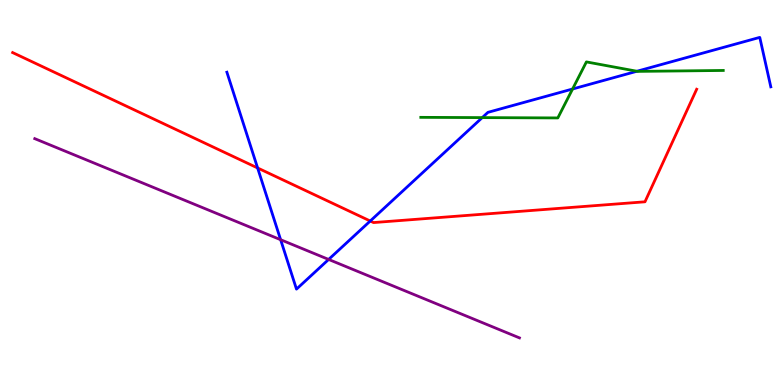[{'lines': ['blue', 'red'], 'intersections': [{'x': 3.32, 'y': 5.64}, {'x': 4.78, 'y': 4.26}]}, {'lines': ['green', 'red'], 'intersections': []}, {'lines': ['purple', 'red'], 'intersections': []}, {'lines': ['blue', 'green'], 'intersections': [{'x': 6.22, 'y': 6.95}, {'x': 7.39, 'y': 7.69}, {'x': 8.22, 'y': 8.15}]}, {'lines': ['blue', 'purple'], 'intersections': [{'x': 3.62, 'y': 3.77}, {'x': 4.24, 'y': 3.26}]}, {'lines': ['green', 'purple'], 'intersections': []}]